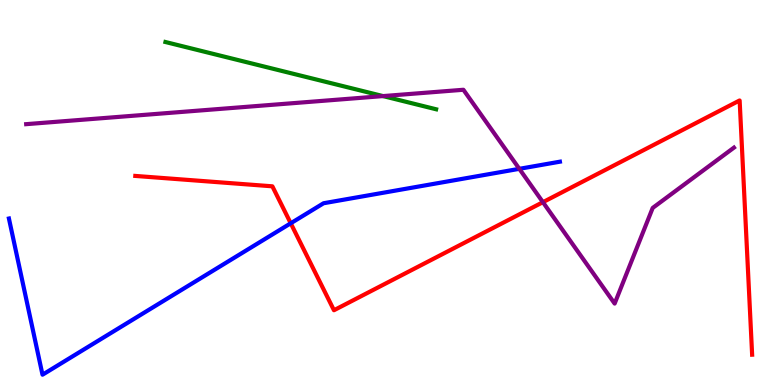[{'lines': ['blue', 'red'], 'intersections': [{'x': 3.75, 'y': 4.2}]}, {'lines': ['green', 'red'], 'intersections': []}, {'lines': ['purple', 'red'], 'intersections': [{'x': 7.01, 'y': 4.75}]}, {'lines': ['blue', 'green'], 'intersections': []}, {'lines': ['blue', 'purple'], 'intersections': [{'x': 6.7, 'y': 5.61}]}, {'lines': ['green', 'purple'], 'intersections': [{'x': 4.94, 'y': 7.5}]}]